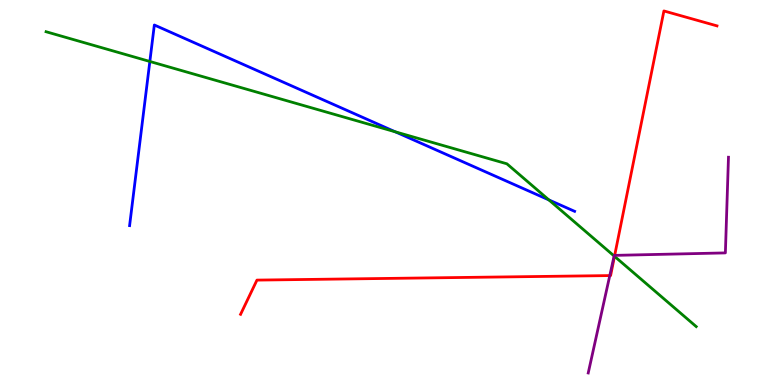[{'lines': ['blue', 'red'], 'intersections': []}, {'lines': ['green', 'red'], 'intersections': [{'x': 7.93, 'y': 3.34}]}, {'lines': ['purple', 'red'], 'intersections': [{'x': 7.87, 'y': 2.84}, {'x': 7.93, 'y': 3.37}]}, {'lines': ['blue', 'green'], 'intersections': [{'x': 1.93, 'y': 8.4}, {'x': 5.1, 'y': 6.58}, {'x': 7.08, 'y': 4.81}]}, {'lines': ['blue', 'purple'], 'intersections': []}, {'lines': ['green', 'purple'], 'intersections': [{'x': 7.92, 'y': 3.35}]}]